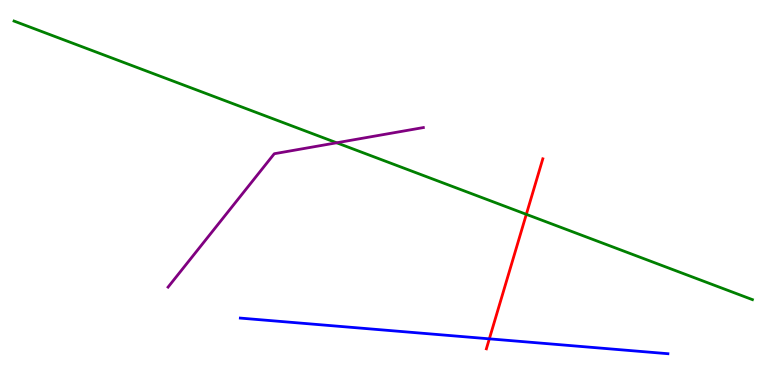[{'lines': ['blue', 'red'], 'intersections': [{'x': 6.31, 'y': 1.2}]}, {'lines': ['green', 'red'], 'intersections': [{'x': 6.79, 'y': 4.43}]}, {'lines': ['purple', 'red'], 'intersections': []}, {'lines': ['blue', 'green'], 'intersections': []}, {'lines': ['blue', 'purple'], 'intersections': []}, {'lines': ['green', 'purple'], 'intersections': [{'x': 4.34, 'y': 6.29}]}]